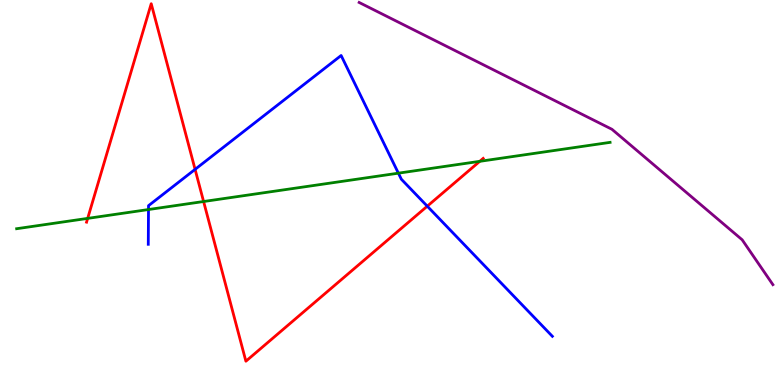[{'lines': ['blue', 'red'], 'intersections': [{'x': 2.52, 'y': 5.6}, {'x': 5.51, 'y': 4.64}]}, {'lines': ['green', 'red'], 'intersections': [{'x': 1.13, 'y': 4.33}, {'x': 2.63, 'y': 4.77}, {'x': 6.19, 'y': 5.81}]}, {'lines': ['purple', 'red'], 'intersections': []}, {'lines': ['blue', 'green'], 'intersections': [{'x': 1.92, 'y': 4.56}, {'x': 5.14, 'y': 5.5}]}, {'lines': ['blue', 'purple'], 'intersections': []}, {'lines': ['green', 'purple'], 'intersections': []}]